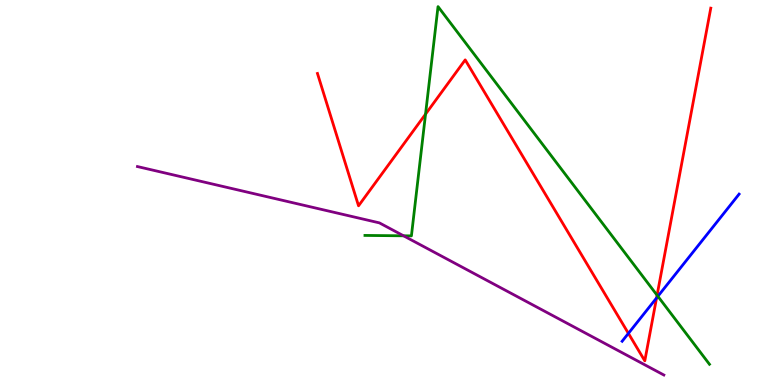[{'lines': ['blue', 'red'], 'intersections': [{'x': 8.11, 'y': 1.34}, {'x': 8.47, 'y': 2.26}]}, {'lines': ['green', 'red'], 'intersections': [{'x': 5.49, 'y': 7.04}, {'x': 8.48, 'y': 2.33}]}, {'lines': ['purple', 'red'], 'intersections': []}, {'lines': ['blue', 'green'], 'intersections': [{'x': 8.49, 'y': 2.3}]}, {'lines': ['blue', 'purple'], 'intersections': []}, {'lines': ['green', 'purple'], 'intersections': [{'x': 5.21, 'y': 3.88}]}]